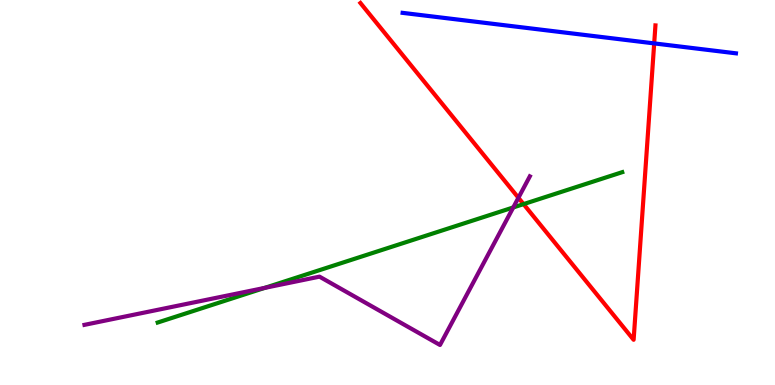[{'lines': ['blue', 'red'], 'intersections': [{'x': 8.44, 'y': 8.87}]}, {'lines': ['green', 'red'], 'intersections': [{'x': 6.76, 'y': 4.7}]}, {'lines': ['purple', 'red'], 'intersections': [{'x': 6.69, 'y': 4.86}]}, {'lines': ['blue', 'green'], 'intersections': []}, {'lines': ['blue', 'purple'], 'intersections': []}, {'lines': ['green', 'purple'], 'intersections': [{'x': 3.42, 'y': 2.52}, {'x': 6.62, 'y': 4.61}]}]